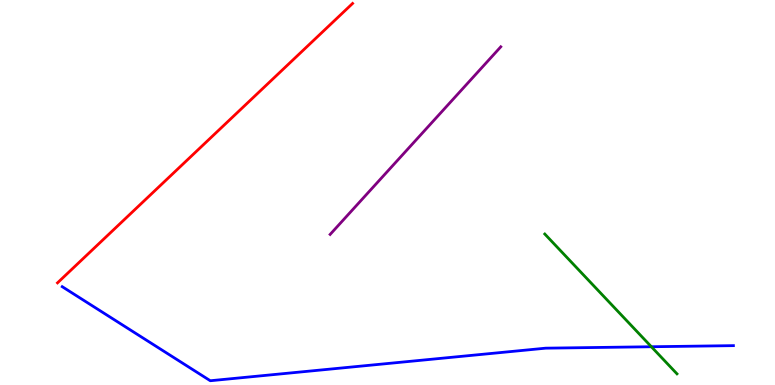[{'lines': ['blue', 'red'], 'intersections': []}, {'lines': ['green', 'red'], 'intersections': []}, {'lines': ['purple', 'red'], 'intersections': []}, {'lines': ['blue', 'green'], 'intersections': [{'x': 8.4, 'y': 0.994}]}, {'lines': ['blue', 'purple'], 'intersections': []}, {'lines': ['green', 'purple'], 'intersections': []}]